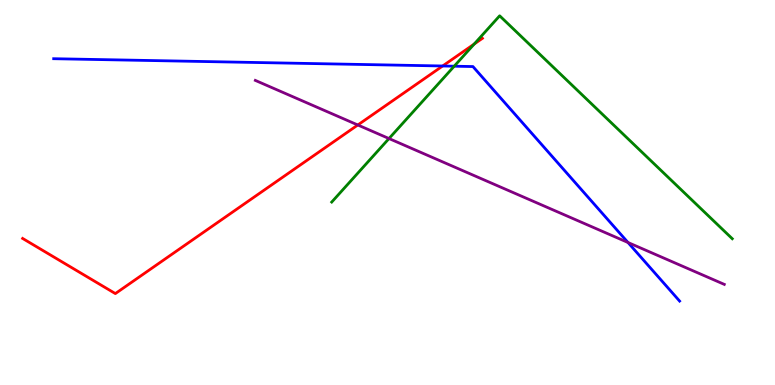[{'lines': ['blue', 'red'], 'intersections': [{'x': 5.71, 'y': 8.29}]}, {'lines': ['green', 'red'], 'intersections': [{'x': 6.12, 'y': 8.86}]}, {'lines': ['purple', 'red'], 'intersections': [{'x': 4.62, 'y': 6.75}]}, {'lines': ['blue', 'green'], 'intersections': [{'x': 5.86, 'y': 8.28}]}, {'lines': ['blue', 'purple'], 'intersections': [{'x': 8.1, 'y': 3.7}]}, {'lines': ['green', 'purple'], 'intersections': [{'x': 5.02, 'y': 6.4}]}]